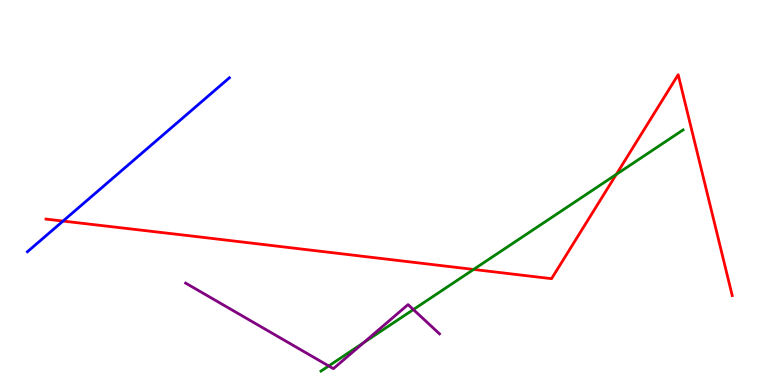[{'lines': ['blue', 'red'], 'intersections': [{'x': 0.813, 'y': 4.26}]}, {'lines': ['green', 'red'], 'intersections': [{'x': 6.11, 'y': 3.0}, {'x': 7.95, 'y': 5.47}]}, {'lines': ['purple', 'red'], 'intersections': []}, {'lines': ['blue', 'green'], 'intersections': []}, {'lines': ['blue', 'purple'], 'intersections': []}, {'lines': ['green', 'purple'], 'intersections': [{'x': 4.24, 'y': 0.495}, {'x': 4.69, 'y': 1.1}, {'x': 5.33, 'y': 1.96}]}]